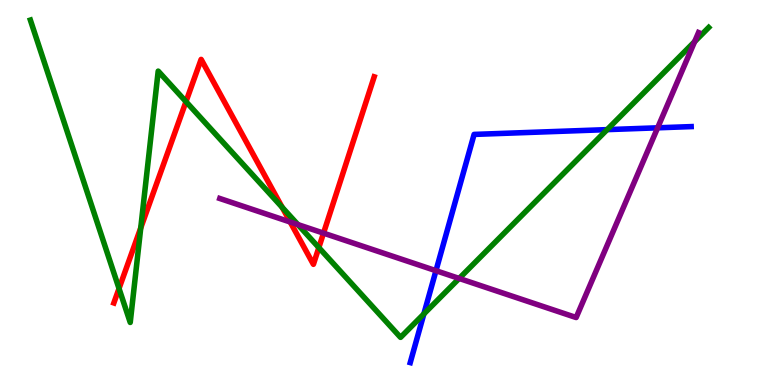[{'lines': ['blue', 'red'], 'intersections': []}, {'lines': ['green', 'red'], 'intersections': [{'x': 1.54, 'y': 2.51}, {'x': 1.82, 'y': 4.08}, {'x': 2.4, 'y': 7.36}, {'x': 3.64, 'y': 4.62}, {'x': 4.11, 'y': 3.57}]}, {'lines': ['purple', 'red'], 'intersections': [{'x': 3.74, 'y': 4.23}, {'x': 4.17, 'y': 3.94}]}, {'lines': ['blue', 'green'], 'intersections': [{'x': 5.47, 'y': 1.85}, {'x': 7.83, 'y': 6.63}]}, {'lines': ['blue', 'purple'], 'intersections': [{'x': 5.63, 'y': 2.97}, {'x': 8.49, 'y': 6.68}]}, {'lines': ['green', 'purple'], 'intersections': [{'x': 3.84, 'y': 4.17}, {'x': 5.92, 'y': 2.77}, {'x': 8.96, 'y': 8.92}]}]